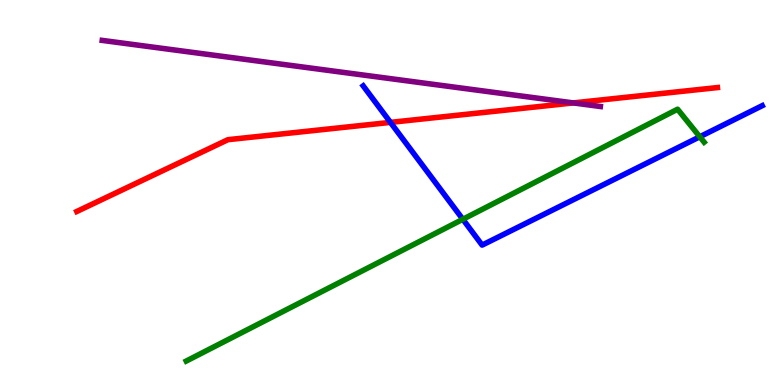[{'lines': ['blue', 'red'], 'intersections': [{'x': 5.04, 'y': 6.82}]}, {'lines': ['green', 'red'], 'intersections': []}, {'lines': ['purple', 'red'], 'intersections': [{'x': 7.4, 'y': 7.33}]}, {'lines': ['blue', 'green'], 'intersections': [{'x': 5.97, 'y': 4.3}, {'x': 9.03, 'y': 6.45}]}, {'lines': ['blue', 'purple'], 'intersections': []}, {'lines': ['green', 'purple'], 'intersections': []}]